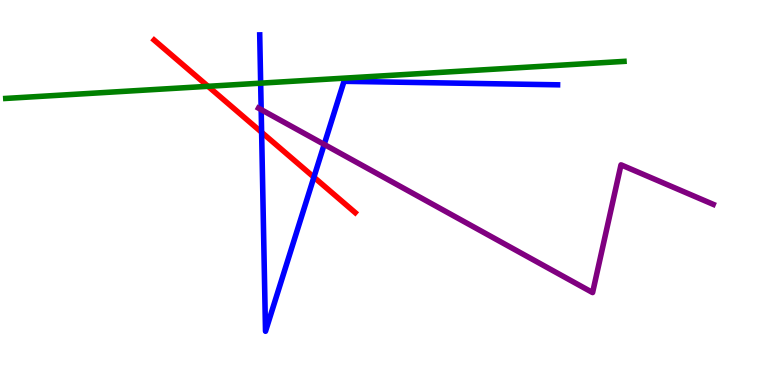[{'lines': ['blue', 'red'], 'intersections': [{'x': 3.38, 'y': 6.56}, {'x': 4.05, 'y': 5.4}]}, {'lines': ['green', 'red'], 'intersections': [{'x': 2.68, 'y': 7.76}]}, {'lines': ['purple', 'red'], 'intersections': []}, {'lines': ['blue', 'green'], 'intersections': [{'x': 3.36, 'y': 7.84}]}, {'lines': ['blue', 'purple'], 'intersections': [{'x': 3.37, 'y': 7.15}, {'x': 4.18, 'y': 6.25}]}, {'lines': ['green', 'purple'], 'intersections': []}]